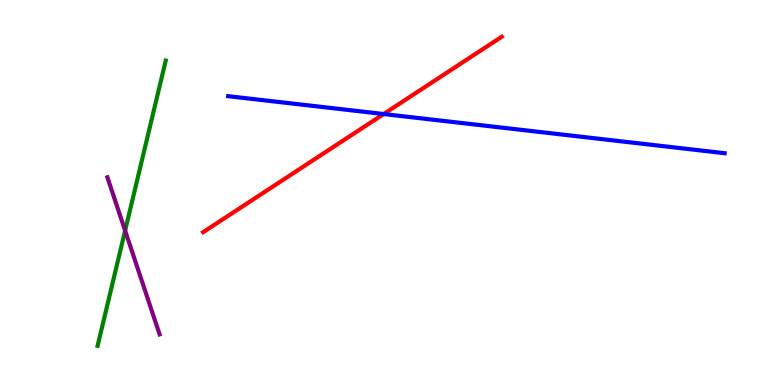[{'lines': ['blue', 'red'], 'intersections': [{'x': 4.95, 'y': 7.04}]}, {'lines': ['green', 'red'], 'intersections': []}, {'lines': ['purple', 'red'], 'intersections': []}, {'lines': ['blue', 'green'], 'intersections': []}, {'lines': ['blue', 'purple'], 'intersections': []}, {'lines': ['green', 'purple'], 'intersections': [{'x': 1.61, 'y': 4.01}]}]